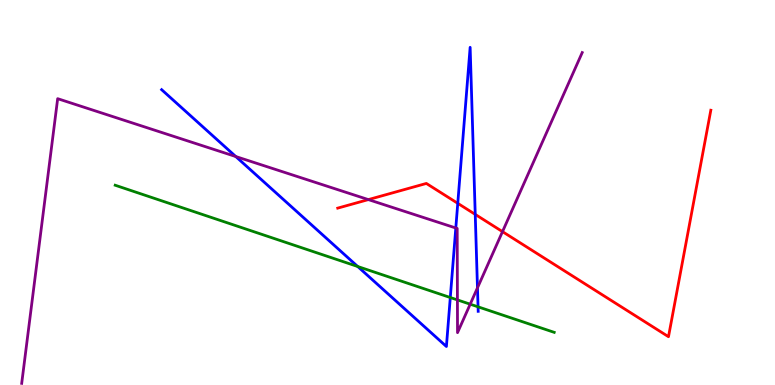[{'lines': ['blue', 'red'], 'intersections': [{'x': 5.91, 'y': 4.72}, {'x': 6.13, 'y': 4.43}]}, {'lines': ['green', 'red'], 'intersections': []}, {'lines': ['purple', 'red'], 'intersections': [{'x': 4.75, 'y': 4.82}, {'x': 6.48, 'y': 3.98}]}, {'lines': ['blue', 'green'], 'intersections': [{'x': 4.62, 'y': 3.08}, {'x': 5.81, 'y': 2.27}, {'x': 6.17, 'y': 2.03}]}, {'lines': ['blue', 'purple'], 'intersections': [{'x': 3.04, 'y': 5.93}, {'x': 5.88, 'y': 4.08}, {'x': 6.16, 'y': 2.52}]}, {'lines': ['green', 'purple'], 'intersections': [{'x': 5.9, 'y': 2.21}, {'x': 6.07, 'y': 2.1}]}]